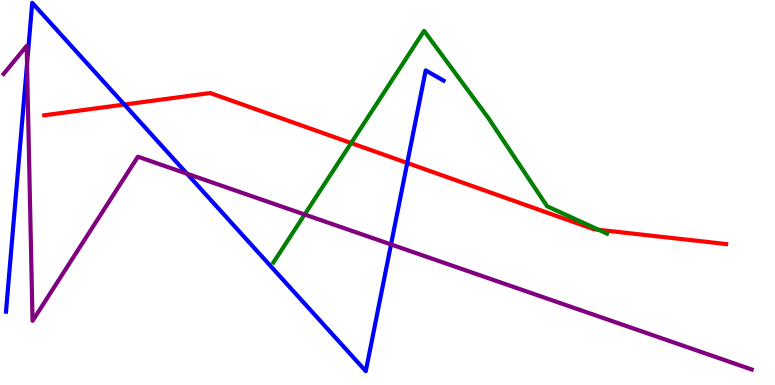[{'lines': ['blue', 'red'], 'intersections': [{'x': 1.6, 'y': 7.28}, {'x': 5.25, 'y': 5.77}]}, {'lines': ['green', 'red'], 'intersections': [{'x': 4.53, 'y': 6.28}, {'x': 7.72, 'y': 4.03}]}, {'lines': ['purple', 'red'], 'intersections': []}, {'lines': ['blue', 'green'], 'intersections': []}, {'lines': ['blue', 'purple'], 'intersections': [{'x': 0.349, 'y': 8.34}, {'x': 2.41, 'y': 5.49}, {'x': 5.05, 'y': 3.65}]}, {'lines': ['green', 'purple'], 'intersections': [{'x': 3.93, 'y': 4.43}]}]